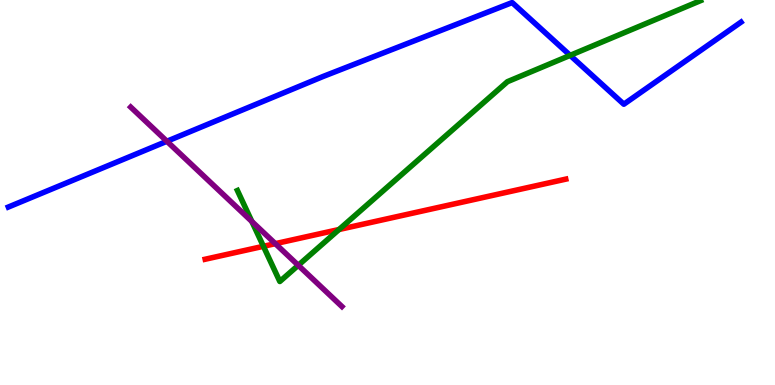[{'lines': ['blue', 'red'], 'intersections': []}, {'lines': ['green', 'red'], 'intersections': [{'x': 3.4, 'y': 3.6}, {'x': 4.37, 'y': 4.04}]}, {'lines': ['purple', 'red'], 'intersections': [{'x': 3.55, 'y': 3.67}]}, {'lines': ['blue', 'green'], 'intersections': [{'x': 7.36, 'y': 8.56}]}, {'lines': ['blue', 'purple'], 'intersections': [{'x': 2.15, 'y': 6.33}]}, {'lines': ['green', 'purple'], 'intersections': [{'x': 3.25, 'y': 4.25}, {'x': 3.85, 'y': 3.11}]}]